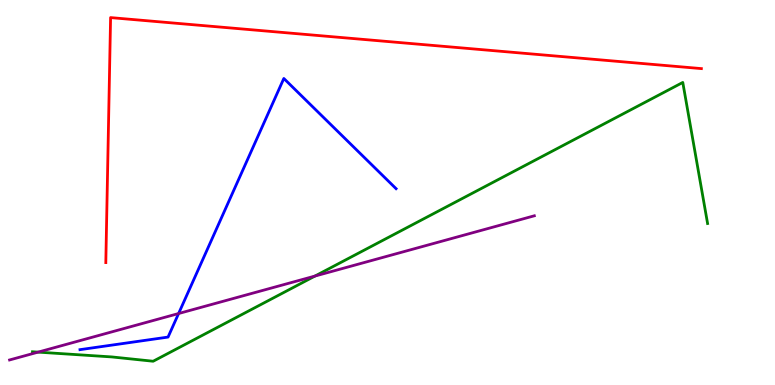[{'lines': ['blue', 'red'], 'intersections': []}, {'lines': ['green', 'red'], 'intersections': []}, {'lines': ['purple', 'red'], 'intersections': []}, {'lines': ['blue', 'green'], 'intersections': []}, {'lines': ['blue', 'purple'], 'intersections': [{'x': 2.3, 'y': 1.86}]}, {'lines': ['green', 'purple'], 'intersections': [{'x': 0.491, 'y': 0.854}, {'x': 4.06, 'y': 2.83}]}]